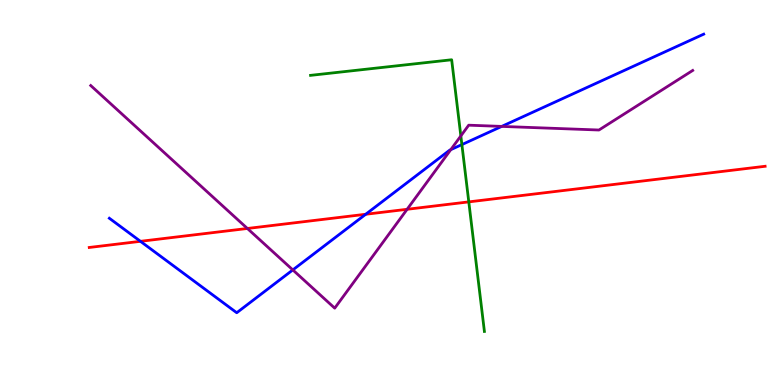[{'lines': ['blue', 'red'], 'intersections': [{'x': 1.81, 'y': 3.73}, {'x': 4.72, 'y': 4.43}]}, {'lines': ['green', 'red'], 'intersections': [{'x': 6.05, 'y': 4.76}]}, {'lines': ['purple', 'red'], 'intersections': [{'x': 3.19, 'y': 4.07}, {'x': 5.25, 'y': 4.56}]}, {'lines': ['blue', 'green'], 'intersections': [{'x': 5.96, 'y': 6.24}]}, {'lines': ['blue', 'purple'], 'intersections': [{'x': 3.78, 'y': 2.99}, {'x': 5.82, 'y': 6.11}, {'x': 6.47, 'y': 6.72}]}, {'lines': ['green', 'purple'], 'intersections': [{'x': 5.95, 'y': 6.47}]}]